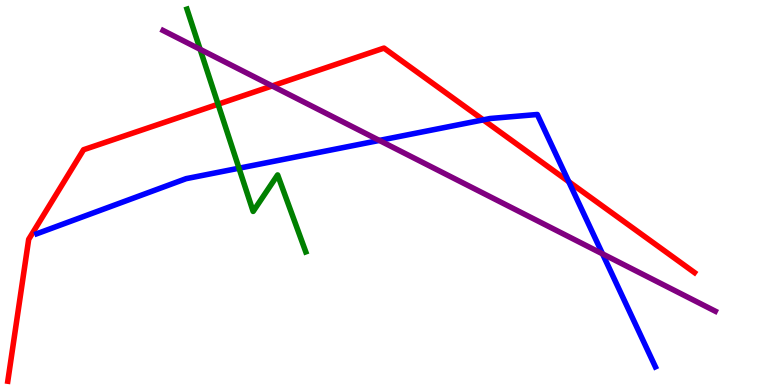[{'lines': ['blue', 'red'], 'intersections': [{'x': 6.24, 'y': 6.89}, {'x': 7.34, 'y': 5.28}]}, {'lines': ['green', 'red'], 'intersections': [{'x': 2.81, 'y': 7.29}]}, {'lines': ['purple', 'red'], 'intersections': [{'x': 3.51, 'y': 7.77}]}, {'lines': ['blue', 'green'], 'intersections': [{'x': 3.08, 'y': 5.63}]}, {'lines': ['blue', 'purple'], 'intersections': [{'x': 4.89, 'y': 6.35}, {'x': 7.77, 'y': 3.41}]}, {'lines': ['green', 'purple'], 'intersections': [{'x': 2.58, 'y': 8.72}]}]